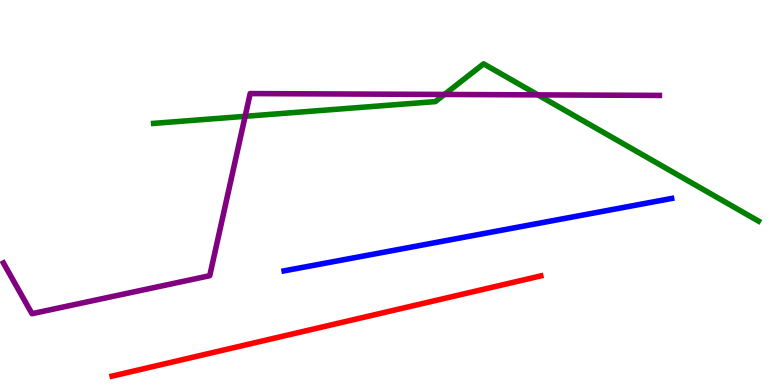[{'lines': ['blue', 'red'], 'intersections': []}, {'lines': ['green', 'red'], 'intersections': []}, {'lines': ['purple', 'red'], 'intersections': []}, {'lines': ['blue', 'green'], 'intersections': []}, {'lines': ['blue', 'purple'], 'intersections': []}, {'lines': ['green', 'purple'], 'intersections': [{'x': 3.16, 'y': 6.98}, {'x': 5.73, 'y': 7.55}, {'x': 6.94, 'y': 7.54}]}]